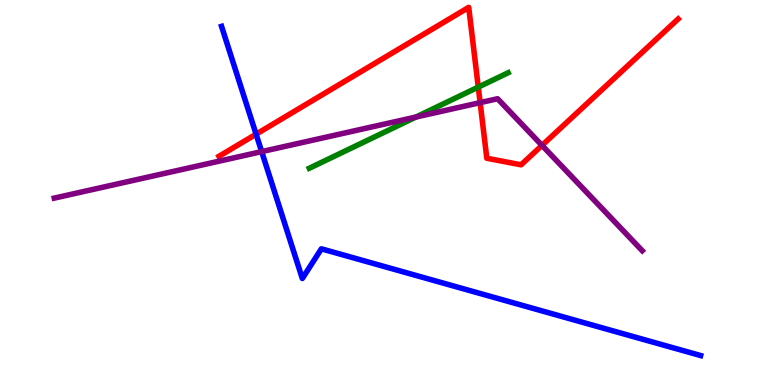[{'lines': ['blue', 'red'], 'intersections': [{'x': 3.3, 'y': 6.51}]}, {'lines': ['green', 'red'], 'intersections': [{'x': 6.17, 'y': 7.74}]}, {'lines': ['purple', 'red'], 'intersections': [{'x': 6.2, 'y': 7.33}, {'x': 6.99, 'y': 6.22}]}, {'lines': ['blue', 'green'], 'intersections': []}, {'lines': ['blue', 'purple'], 'intersections': [{'x': 3.38, 'y': 6.06}]}, {'lines': ['green', 'purple'], 'intersections': [{'x': 5.37, 'y': 6.96}]}]